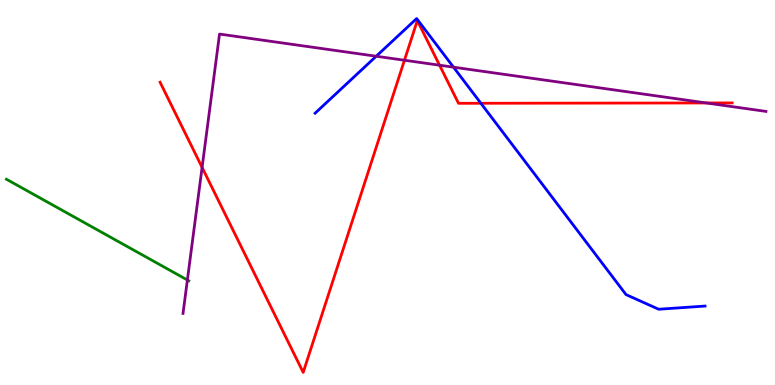[{'lines': ['blue', 'red'], 'intersections': [{'x': 6.2, 'y': 7.32}]}, {'lines': ['green', 'red'], 'intersections': []}, {'lines': ['purple', 'red'], 'intersections': [{'x': 2.61, 'y': 5.65}, {'x': 5.22, 'y': 8.44}, {'x': 5.67, 'y': 8.31}, {'x': 9.11, 'y': 7.33}]}, {'lines': ['blue', 'green'], 'intersections': []}, {'lines': ['blue', 'purple'], 'intersections': [{'x': 4.85, 'y': 8.54}, {'x': 5.85, 'y': 8.26}]}, {'lines': ['green', 'purple'], 'intersections': [{'x': 2.42, 'y': 2.73}]}]